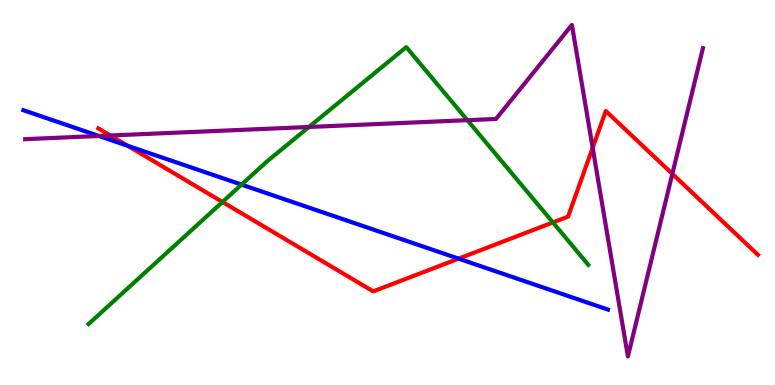[{'lines': ['blue', 'red'], 'intersections': [{'x': 1.65, 'y': 6.21}, {'x': 5.92, 'y': 3.28}]}, {'lines': ['green', 'red'], 'intersections': [{'x': 2.87, 'y': 4.75}, {'x': 7.13, 'y': 4.22}]}, {'lines': ['purple', 'red'], 'intersections': [{'x': 1.42, 'y': 6.48}, {'x': 7.65, 'y': 6.16}, {'x': 8.68, 'y': 5.48}]}, {'lines': ['blue', 'green'], 'intersections': [{'x': 3.12, 'y': 5.2}]}, {'lines': ['blue', 'purple'], 'intersections': [{'x': 1.28, 'y': 6.47}]}, {'lines': ['green', 'purple'], 'intersections': [{'x': 3.99, 'y': 6.7}, {'x': 6.03, 'y': 6.88}]}]